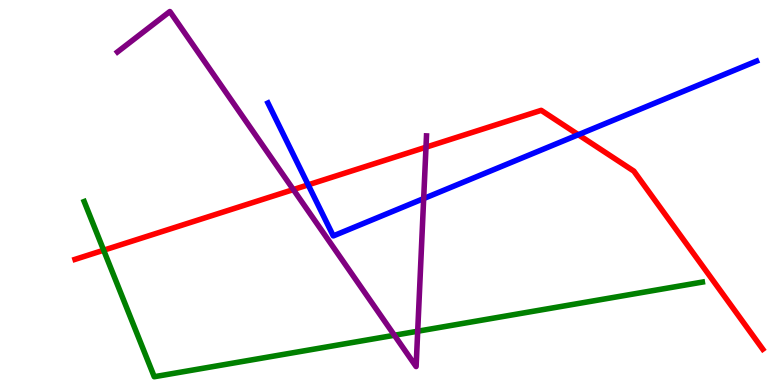[{'lines': ['blue', 'red'], 'intersections': [{'x': 3.98, 'y': 5.2}, {'x': 7.46, 'y': 6.5}]}, {'lines': ['green', 'red'], 'intersections': [{'x': 1.34, 'y': 3.5}]}, {'lines': ['purple', 'red'], 'intersections': [{'x': 3.79, 'y': 5.08}, {'x': 5.5, 'y': 6.18}]}, {'lines': ['blue', 'green'], 'intersections': []}, {'lines': ['blue', 'purple'], 'intersections': [{'x': 5.47, 'y': 4.84}]}, {'lines': ['green', 'purple'], 'intersections': [{'x': 5.09, 'y': 1.29}, {'x': 5.39, 'y': 1.4}]}]